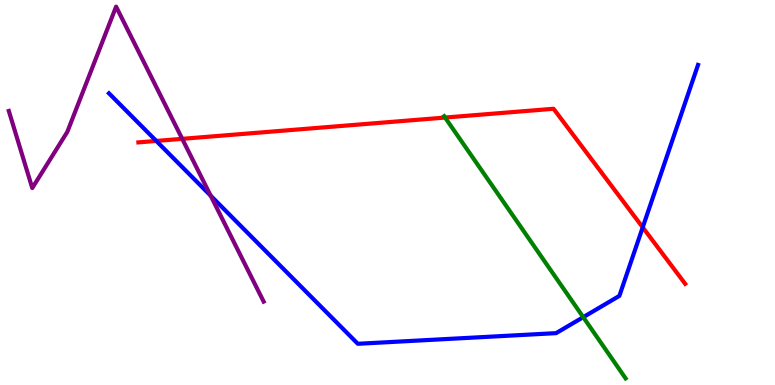[{'lines': ['blue', 'red'], 'intersections': [{'x': 2.02, 'y': 6.34}, {'x': 8.29, 'y': 4.09}]}, {'lines': ['green', 'red'], 'intersections': [{'x': 5.74, 'y': 6.95}]}, {'lines': ['purple', 'red'], 'intersections': [{'x': 2.35, 'y': 6.39}]}, {'lines': ['blue', 'green'], 'intersections': [{'x': 7.53, 'y': 1.76}]}, {'lines': ['blue', 'purple'], 'intersections': [{'x': 2.72, 'y': 4.92}]}, {'lines': ['green', 'purple'], 'intersections': []}]